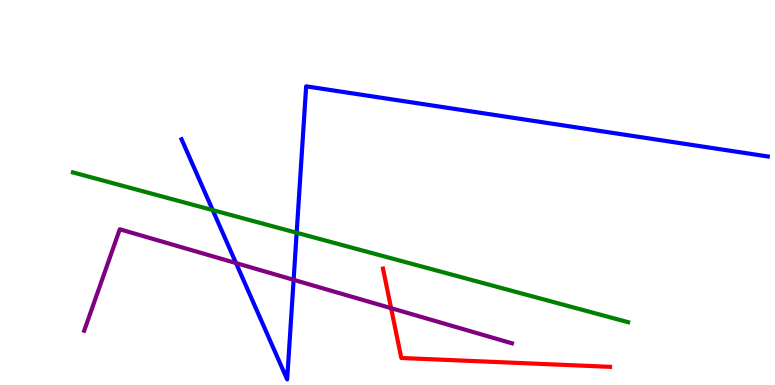[{'lines': ['blue', 'red'], 'intersections': []}, {'lines': ['green', 'red'], 'intersections': []}, {'lines': ['purple', 'red'], 'intersections': [{'x': 5.05, 'y': 2.0}]}, {'lines': ['blue', 'green'], 'intersections': [{'x': 2.74, 'y': 4.54}, {'x': 3.83, 'y': 3.95}]}, {'lines': ['blue', 'purple'], 'intersections': [{'x': 3.05, 'y': 3.17}, {'x': 3.79, 'y': 2.73}]}, {'lines': ['green', 'purple'], 'intersections': []}]